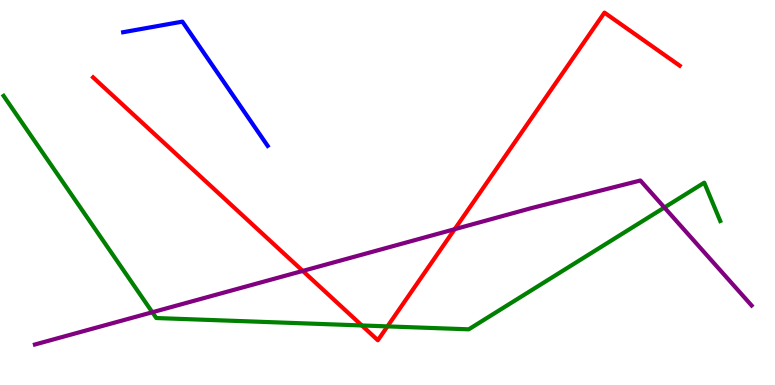[{'lines': ['blue', 'red'], 'intersections': []}, {'lines': ['green', 'red'], 'intersections': [{'x': 4.67, 'y': 1.55}, {'x': 5.0, 'y': 1.52}]}, {'lines': ['purple', 'red'], 'intersections': [{'x': 3.91, 'y': 2.96}, {'x': 5.87, 'y': 4.05}]}, {'lines': ['blue', 'green'], 'intersections': []}, {'lines': ['blue', 'purple'], 'intersections': []}, {'lines': ['green', 'purple'], 'intersections': [{'x': 1.97, 'y': 1.89}, {'x': 8.57, 'y': 4.61}]}]